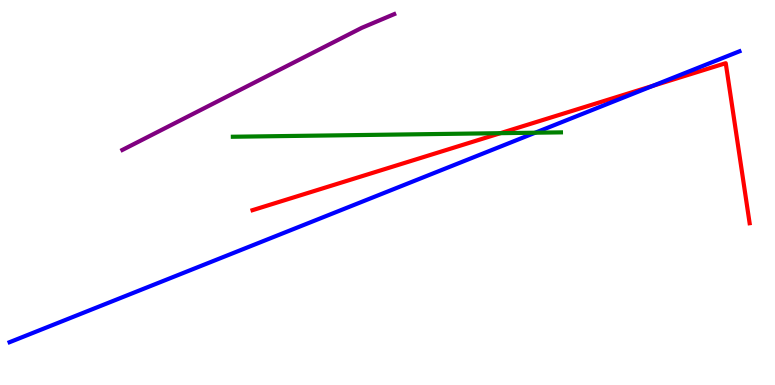[{'lines': ['blue', 'red'], 'intersections': [{'x': 8.42, 'y': 7.77}]}, {'lines': ['green', 'red'], 'intersections': [{'x': 6.46, 'y': 6.54}]}, {'lines': ['purple', 'red'], 'intersections': []}, {'lines': ['blue', 'green'], 'intersections': [{'x': 6.91, 'y': 6.55}]}, {'lines': ['blue', 'purple'], 'intersections': []}, {'lines': ['green', 'purple'], 'intersections': []}]